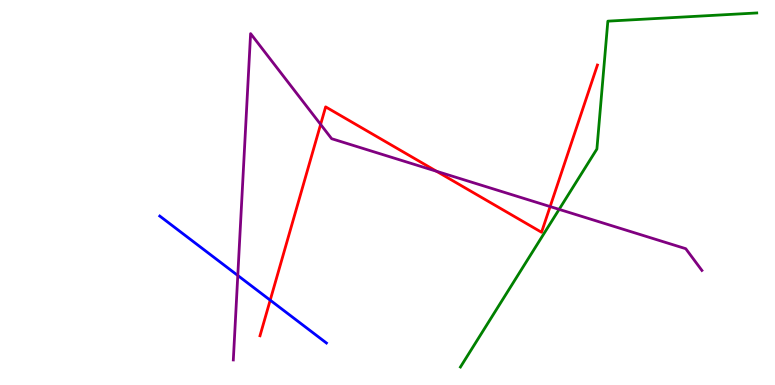[{'lines': ['blue', 'red'], 'intersections': [{'x': 3.49, 'y': 2.2}]}, {'lines': ['green', 'red'], 'intersections': []}, {'lines': ['purple', 'red'], 'intersections': [{'x': 4.14, 'y': 6.77}, {'x': 5.63, 'y': 5.55}, {'x': 7.1, 'y': 4.63}]}, {'lines': ['blue', 'green'], 'intersections': []}, {'lines': ['blue', 'purple'], 'intersections': [{'x': 3.07, 'y': 2.84}]}, {'lines': ['green', 'purple'], 'intersections': [{'x': 7.21, 'y': 4.56}]}]